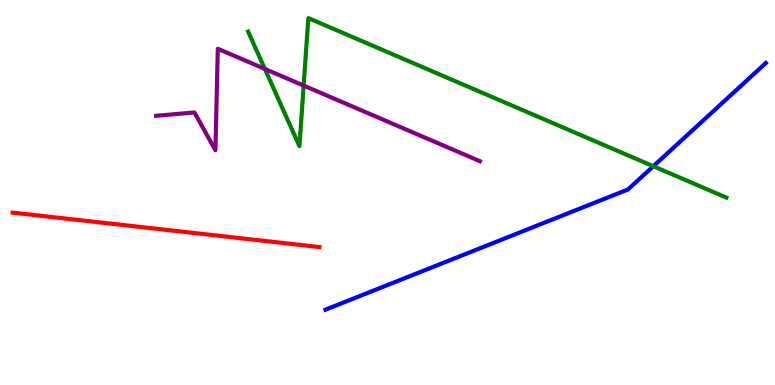[{'lines': ['blue', 'red'], 'intersections': []}, {'lines': ['green', 'red'], 'intersections': []}, {'lines': ['purple', 'red'], 'intersections': []}, {'lines': ['blue', 'green'], 'intersections': [{'x': 8.43, 'y': 5.68}]}, {'lines': ['blue', 'purple'], 'intersections': []}, {'lines': ['green', 'purple'], 'intersections': [{'x': 3.42, 'y': 8.21}, {'x': 3.92, 'y': 7.78}]}]